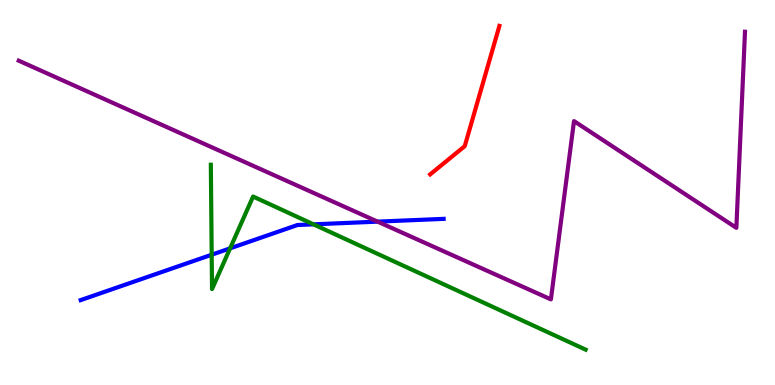[{'lines': ['blue', 'red'], 'intersections': []}, {'lines': ['green', 'red'], 'intersections': []}, {'lines': ['purple', 'red'], 'intersections': []}, {'lines': ['blue', 'green'], 'intersections': [{'x': 2.73, 'y': 3.38}, {'x': 2.97, 'y': 3.55}, {'x': 4.04, 'y': 4.17}]}, {'lines': ['blue', 'purple'], 'intersections': [{'x': 4.87, 'y': 4.24}]}, {'lines': ['green', 'purple'], 'intersections': []}]